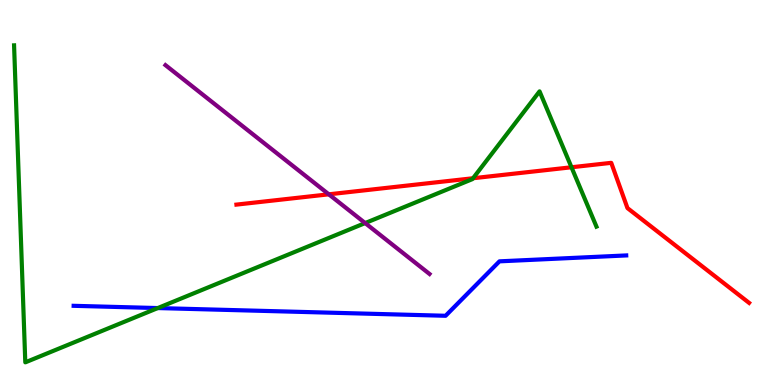[{'lines': ['blue', 'red'], 'intersections': []}, {'lines': ['green', 'red'], 'intersections': [{'x': 6.1, 'y': 5.37}, {'x': 7.37, 'y': 5.66}]}, {'lines': ['purple', 'red'], 'intersections': [{'x': 4.24, 'y': 4.95}]}, {'lines': ['blue', 'green'], 'intersections': [{'x': 2.04, 'y': 2.0}]}, {'lines': ['blue', 'purple'], 'intersections': []}, {'lines': ['green', 'purple'], 'intersections': [{'x': 4.71, 'y': 4.21}]}]